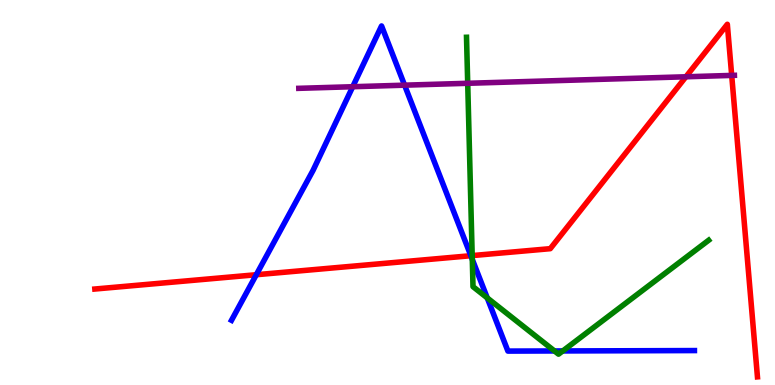[{'lines': ['blue', 'red'], 'intersections': [{'x': 3.31, 'y': 2.86}, {'x': 6.08, 'y': 3.36}]}, {'lines': ['green', 'red'], 'intersections': [{'x': 6.09, 'y': 3.36}]}, {'lines': ['purple', 'red'], 'intersections': [{'x': 8.85, 'y': 8.01}, {'x': 9.44, 'y': 8.04}]}, {'lines': ['blue', 'green'], 'intersections': [{'x': 6.09, 'y': 3.26}, {'x': 6.29, 'y': 2.26}, {'x': 7.15, 'y': 0.884}, {'x': 7.26, 'y': 0.885}]}, {'lines': ['blue', 'purple'], 'intersections': [{'x': 4.55, 'y': 7.75}, {'x': 5.22, 'y': 7.79}]}, {'lines': ['green', 'purple'], 'intersections': [{'x': 6.03, 'y': 7.84}]}]